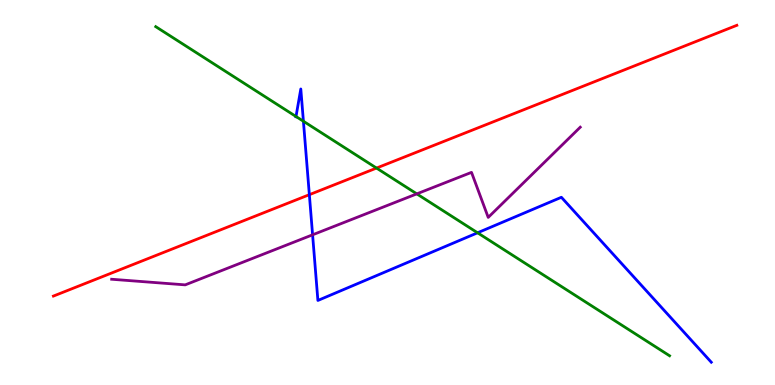[{'lines': ['blue', 'red'], 'intersections': [{'x': 3.99, 'y': 4.94}]}, {'lines': ['green', 'red'], 'intersections': [{'x': 4.86, 'y': 5.63}]}, {'lines': ['purple', 'red'], 'intersections': []}, {'lines': ['blue', 'green'], 'intersections': [{'x': 3.82, 'y': 6.97}, {'x': 3.91, 'y': 6.85}, {'x': 6.16, 'y': 3.95}]}, {'lines': ['blue', 'purple'], 'intersections': [{'x': 4.03, 'y': 3.9}]}, {'lines': ['green', 'purple'], 'intersections': [{'x': 5.38, 'y': 4.96}]}]